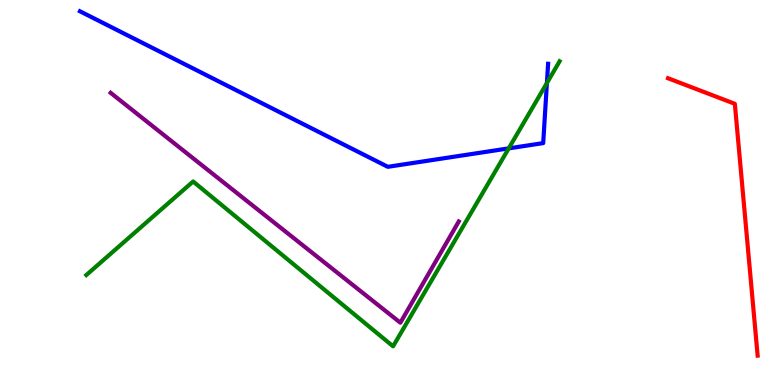[{'lines': ['blue', 'red'], 'intersections': []}, {'lines': ['green', 'red'], 'intersections': []}, {'lines': ['purple', 'red'], 'intersections': []}, {'lines': ['blue', 'green'], 'intersections': [{'x': 6.56, 'y': 6.15}, {'x': 7.06, 'y': 7.84}]}, {'lines': ['blue', 'purple'], 'intersections': []}, {'lines': ['green', 'purple'], 'intersections': []}]